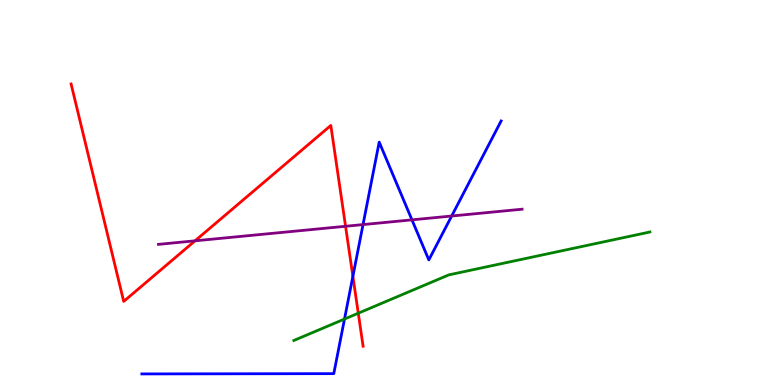[{'lines': ['blue', 'red'], 'intersections': [{'x': 4.55, 'y': 2.82}]}, {'lines': ['green', 'red'], 'intersections': [{'x': 4.62, 'y': 1.86}]}, {'lines': ['purple', 'red'], 'intersections': [{'x': 2.52, 'y': 3.74}, {'x': 4.46, 'y': 4.12}]}, {'lines': ['blue', 'green'], 'intersections': [{'x': 4.45, 'y': 1.71}]}, {'lines': ['blue', 'purple'], 'intersections': [{'x': 4.68, 'y': 4.17}, {'x': 5.32, 'y': 4.29}, {'x': 5.83, 'y': 4.39}]}, {'lines': ['green', 'purple'], 'intersections': []}]